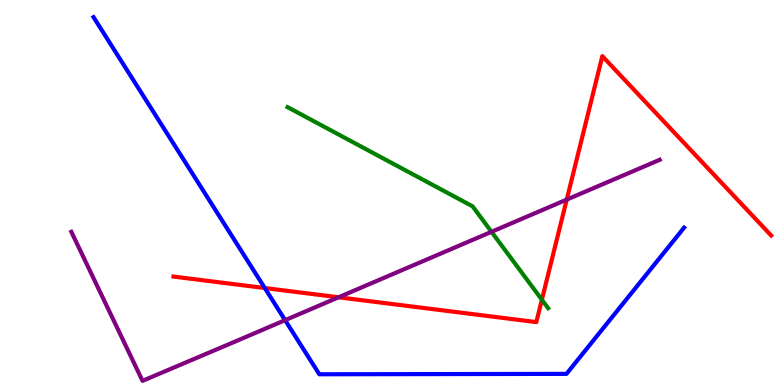[{'lines': ['blue', 'red'], 'intersections': [{'x': 3.42, 'y': 2.52}]}, {'lines': ['green', 'red'], 'intersections': [{'x': 6.99, 'y': 2.21}]}, {'lines': ['purple', 'red'], 'intersections': [{'x': 4.37, 'y': 2.28}, {'x': 7.31, 'y': 4.82}]}, {'lines': ['blue', 'green'], 'intersections': []}, {'lines': ['blue', 'purple'], 'intersections': [{'x': 3.68, 'y': 1.68}]}, {'lines': ['green', 'purple'], 'intersections': [{'x': 6.34, 'y': 3.98}]}]